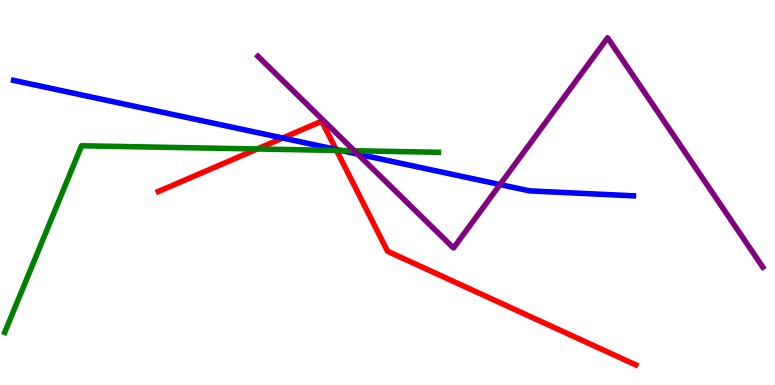[{'lines': ['blue', 'red'], 'intersections': [{'x': 3.65, 'y': 6.42}, {'x': 4.34, 'y': 6.12}]}, {'lines': ['green', 'red'], 'intersections': [{'x': 3.32, 'y': 6.13}, {'x': 4.34, 'y': 6.09}]}, {'lines': ['purple', 'red'], 'intersections': []}, {'lines': ['blue', 'green'], 'intersections': [{'x': 4.4, 'y': 6.09}]}, {'lines': ['blue', 'purple'], 'intersections': [{'x': 4.62, 'y': 6.0}, {'x': 6.45, 'y': 5.21}]}, {'lines': ['green', 'purple'], 'intersections': [{'x': 4.57, 'y': 6.08}]}]